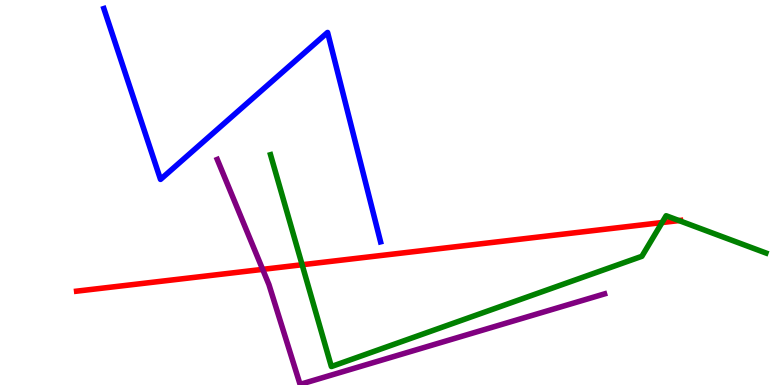[{'lines': ['blue', 'red'], 'intersections': []}, {'lines': ['green', 'red'], 'intersections': [{'x': 3.9, 'y': 3.12}, {'x': 8.54, 'y': 4.22}, {'x': 8.76, 'y': 4.27}]}, {'lines': ['purple', 'red'], 'intersections': [{'x': 3.39, 'y': 3.0}]}, {'lines': ['blue', 'green'], 'intersections': []}, {'lines': ['blue', 'purple'], 'intersections': []}, {'lines': ['green', 'purple'], 'intersections': []}]